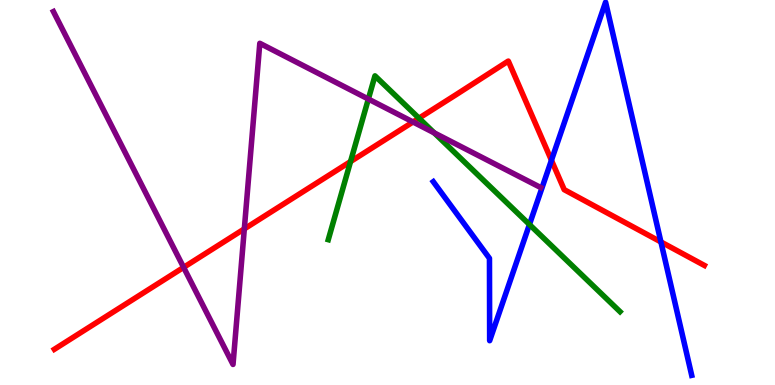[{'lines': ['blue', 'red'], 'intersections': [{'x': 7.12, 'y': 5.84}, {'x': 8.53, 'y': 3.72}]}, {'lines': ['green', 'red'], 'intersections': [{'x': 4.52, 'y': 5.8}, {'x': 5.41, 'y': 6.93}]}, {'lines': ['purple', 'red'], 'intersections': [{'x': 2.37, 'y': 3.06}, {'x': 3.15, 'y': 4.05}, {'x': 5.33, 'y': 6.83}]}, {'lines': ['blue', 'green'], 'intersections': [{'x': 6.83, 'y': 4.17}]}, {'lines': ['blue', 'purple'], 'intersections': []}, {'lines': ['green', 'purple'], 'intersections': [{'x': 4.75, 'y': 7.43}, {'x': 5.6, 'y': 6.55}]}]